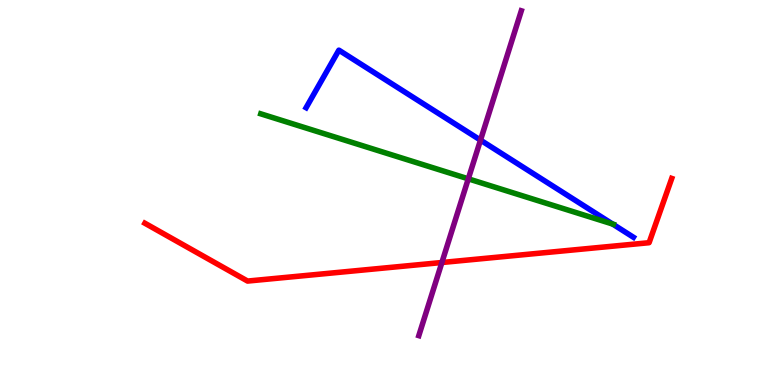[{'lines': ['blue', 'red'], 'intersections': []}, {'lines': ['green', 'red'], 'intersections': []}, {'lines': ['purple', 'red'], 'intersections': [{'x': 5.7, 'y': 3.18}]}, {'lines': ['blue', 'green'], 'intersections': [{'x': 7.9, 'y': 4.18}]}, {'lines': ['blue', 'purple'], 'intersections': [{'x': 6.2, 'y': 6.36}]}, {'lines': ['green', 'purple'], 'intersections': [{'x': 6.04, 'y': 5.36}]}]